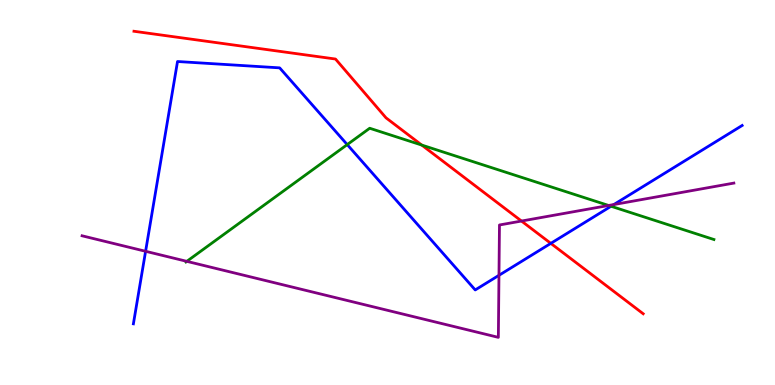[{'lines': ['blue', 'red'], 'intersections': [{'x': 7.11, 'y': 3.68}]}, {'lines': ['green', 'red'], 'intersections': [{'x': 5.44, 'y': 6.23}]}, {'lines': ['purple', 'red'], 'intersections': [{'x': 6.73, 'y': 4.26}]}, {'lines': ['blue', 'green'], 'intersections': [{'x': 4.48, 'y': 6.24}, {'x': 7.88, 'y': 4.64}]}, {'lines': ['blue', 'purple'], 'intersections': [{'x': 1.88, 'y': 3.47}, {'x': 6.44, 'y': 2.85}, {'x': 7.92, 'y': 4.69}]}, {'lines': ['green', 'purple'], 'intersections': [{'x': 2.41, 'y': 3.21}, {'x': 7.85, 'y': 4.66}]}]